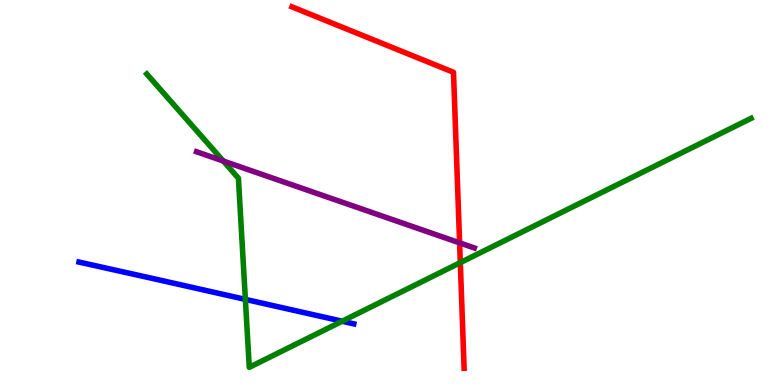[{'lines': ['blue', 'red'], 'intersections': []}, {'lines': ['green', 'red'], 'intersections': [{'x': 5.94, 'y': 3.18}]}, {'lines': ['purple', 'red'], 'intersections': [{'x': 5.93, 'y': 3.69}]}, {'lines': ['blue', 'green'], 'intersections': [{'x': 3.17, 'y': 2.22}, {'x': 4.42, 'y': 1.66}]}, {'lines': ['blue', 'purple'], 'intersections': []}, {'lines': ['green', 'purple'], 'intersections': [{'x': 2.88, 'y': 5.82}]}]